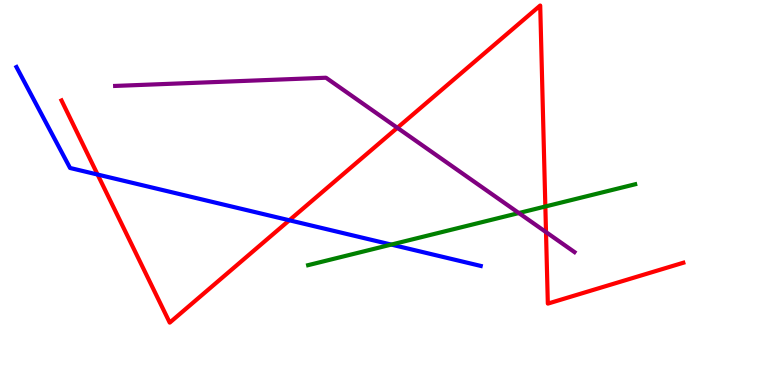[{'lines': ['blue', 'red'], 'intersections': [{'x': 1.26, 'y': 5.47}, {'x': 3.73, 'y': 4.28}]}, {'lines': ['green', 'red'], 'intersections': [{'x': 7.04, 'y': 4.64}]}, {'lines': ['purple', 'red'], 'intersections': [{'x': 5.13, 'y': 6.68}, {'x': 7.05, 'y': 3.97}]}, {'lines': ['blue', 'green'], 'intersections': [{'x': 5.05, 'y': 3.65}]}, {'lines': ['blue', 'purple'], 'intersections': []}, {'lines': ['green', 'purple'], 'intersections': [{'x': 6.69, 'y': 4.47}]}]